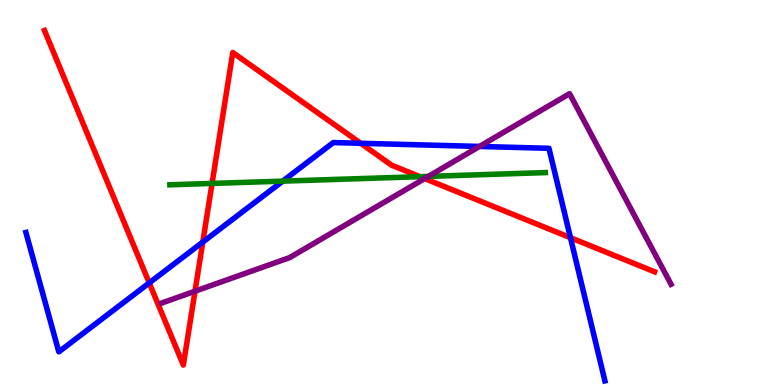[{'lines': ['blue', 'red'], 'intersections': [{'x': 1.93, 'y': 2.65}, {'x': 2.62, 'y': 3.71}, {'x': 4.65, 'y': 6.28}, {'x': 7.36, 'y': 3.83}]}, {'lines': ['green', 'red'], 'intersections': [{'x': 2.74, 'y': 5.24}, {'x': 5.42, 'y': 5.41}]}, {'lines': ['purple', 'red'], 'intersections': [{'x': 2.52, 'y': 2.44}, {'x': 5.48, 'y': 5.36}]}, {'lines': ['blue', 'green'], 'intersections': [{'x': 3.65, 'y': 5.3}]}, {'lines': ['blue', 'purple'], 'intersections': [{'x': 6.19, 'y': 6.2}]}, {'lines': ['green', 'purple'], 'intersections': [{'x': 5.53, 'y': 5.42}]}]